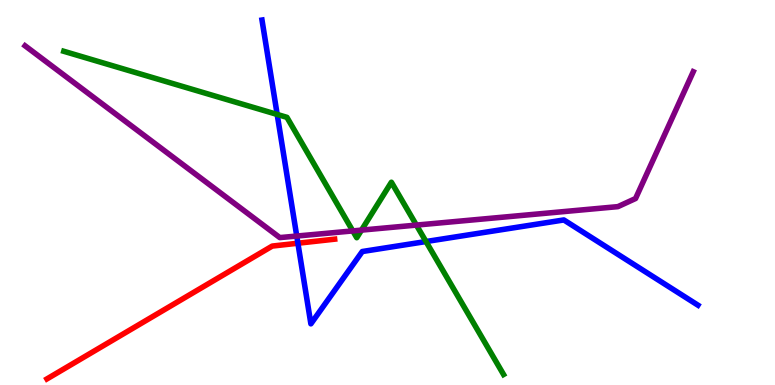[{'lines': ['blue', 'red'], 'intersections': [{'x': 3.84, 'y': 3.68}]}, {'lines': ['green', 'red'], 'intersections': []}, {'lines': ['purple', 'red'], 'intersections': []}, {'lines': ['blue', 'green'], 'intersections': [{'x': 3.58, 'y': 7.03}, {'x': 5.5, 'y': 3.73}]}, {'lines': ['blue', 'purple'], 'intersections': [{'x': 3.83, 'y': 3.87}]}, {'lines': ['green', 'purple'], 'intersections': [{'x': 4.55, 'y': 4.0}, {'x': 4.66, 'y': 4.02}, {'x': 5.37, 'y': 4.15}]}]